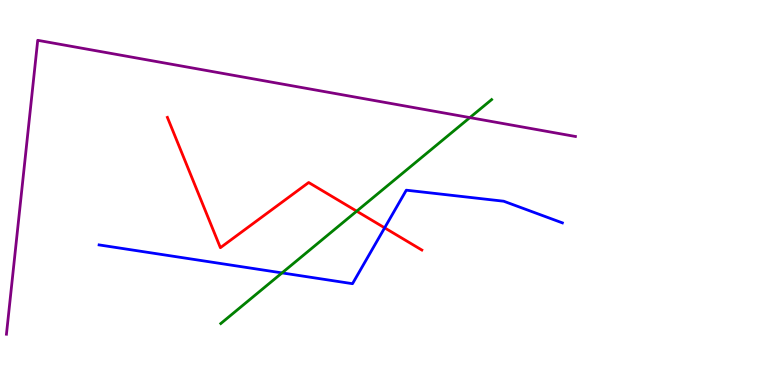[{'lines': ['blue', 'red'], 'intersections': [{'x': 4.96, 'y': 4.08}]}, {'lines': ['green', 'red'], 'intersections': [{'x': 4.6, 'y': 4.52}]}, {'lines': ['purple', 'red'], 'intersections': []}, {'lines': ['blue', 'green'], 'intersections': [{'x': 3.64, 'y': 2.91}]}, {'lines': ['blue', 'purple'], 'intersections': []}, {'lines': ['green', 'purple'], 'intersections': [{'x': 6.06, 'y': 6.95}]}]